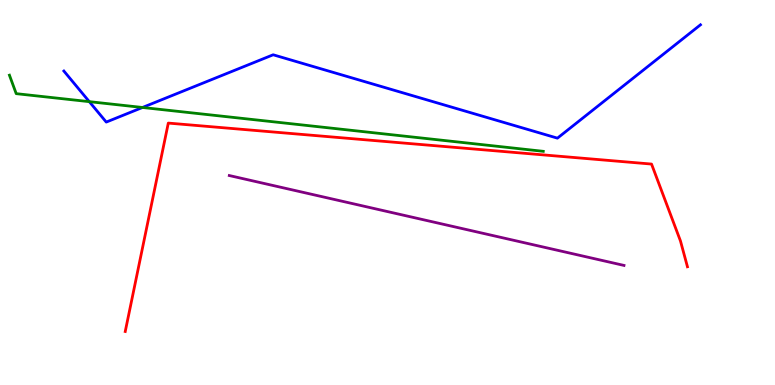[{'lines': ['blue', 'red'], 'intersections': []}, {'lines': ['green', 'red'], 'intersections': []}, {'lines': ['purple', 'red'], 'intersections': []}, {'lines': ['blue', 'green'], 'intersections': [{'x': 1.15, 'y': 7.36}, {'x': 1.84, 'y': 7.21}]}, {'lines': ['blue', 'purple'], 'intersections': []}, {'lines': ['green', 'purple'], 'intersections': []}]